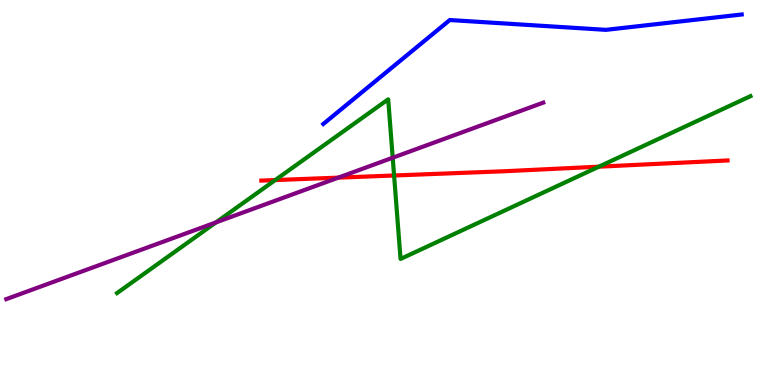[{'lines': ['blue', 'red'], 'intersections': []}, {'lines': ['green', 'red'], 'intersections': [{'x': 3.55, 'y': 5.32}, {'x': 5.09, 'y': 5.44}, {'x': 7.73, 'y': 5.67}]}, {'lines': ['purple', 'red'], 'intersections': [{'x': 4.37, 'y': 5.39}]}, {'lines': ['blue', 'green'], 'intersections': []}, {'lines': ['blue', 'purple'], 'intersections': []}, {'lines': ['green', 'purple'], 'intersections': [{'x': 2.79, 'y': 4.22}, {'x': 5.07, 'y': 5.9}]}]